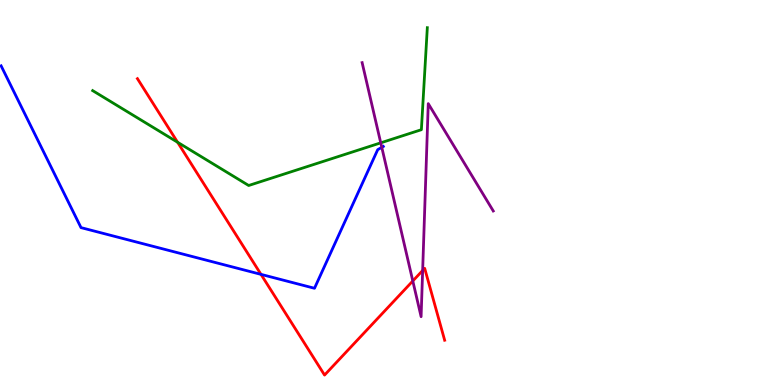[{'lines': ['blue', 'red'], 'intersections': [{'x': 3.37, 'y': 2.87}]}, {'lines': ['green', 'red'], 'intersections': [{'x': 2.29, 'y': 6.3}]}, {'lines': ['purple', 'red'], 'intersections': [{'x': 5.33, 'y': 2.7}, {'x': 5.45, 'y': 2.97}]}, {'lines': ['blue', 'green'], 'intersections': []}, {'lines': ['blue', 'purple'], 'intersections': [{'x': 4.93, 'y': 6.17}]}, {'lines': ['green', 'purple'], 'intersections': [{'x': 4.91, 'y': 6.29}]}]